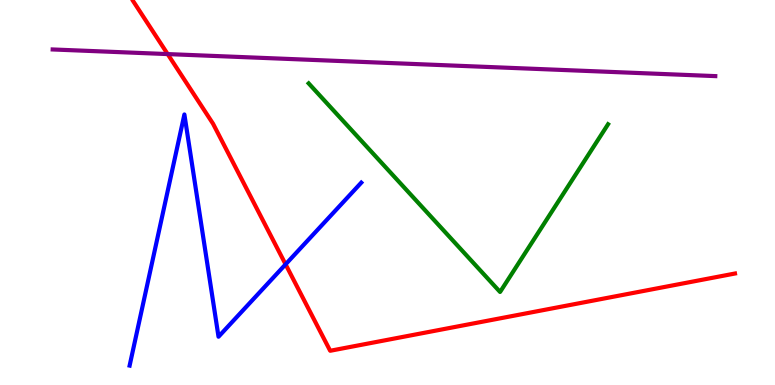[{'lines': ['blue', 'red'], 'intersections': [{'x': 3.69, 'y': 3.13}]}, {'lines': ['green', 'red'], 'intersections': []}, {'lines': ['purple', 'red'], 'intersections': [{'x': 2.16, 'y': 8.6}]}, {'lines': ['blue', 'green'], 'intersections': []}, {'lines': ['blue', 'purple'], 'intersections': []}, {'lines': ['green', 'purple'], 'intersections': []}]